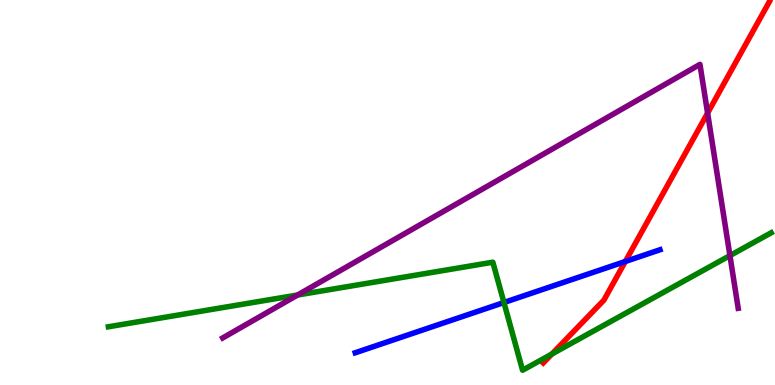[{'lines': ['blue', 'red'], 'intersections': [{'x': 8.07, 'y': 3.21}]}, {'lines': ['green', 'red'], 'intersections': [{'x': 7.12, 'y': 0.805}]}, {'lines': ['purple', 'red'], 'intersections': [{'x': 9.13, 'y': 7.06}]}, {'lines': ['blue', 'green'], 'intersections': [{'x': 6.5, 'y': 2.14}]}, {'lines': ['blue', 'purple'], 'intersections': []}, {'lines': ['green', 'purple'], 'intersections': [{'x': 3.84, 'y': 2.34}, {'x': 9.42, 'y': 3.36}]}]